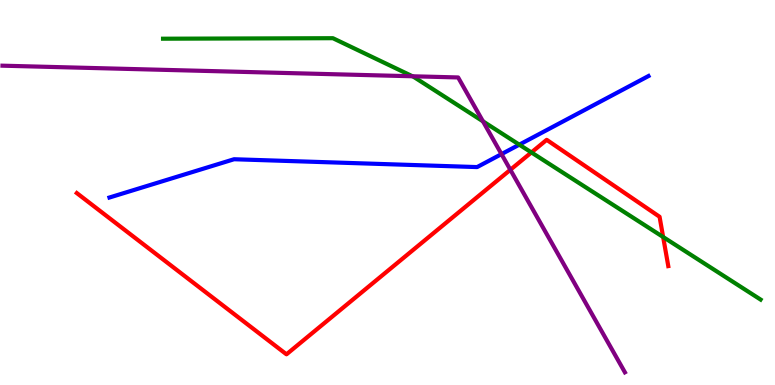[{'lines': ['blue', 'red'], 'intersections': []}, {'lines': ['green', 'red'], 'intersections': [{'x': 6.86, 'y': 6.04}, {'x': 8.56, 'y': 3.84}]}, {'lines': ['purple', 'red'], 'intersections': [{'x': 6.59, 'y': 5.59}]}, {'lines': ['blue', 'green'], 'intersections': [{'x': 6.7, 'y': 6.24}]}, {'lines': ['blue', 'purple'], 'intersections': [{'x': 6.47, 'y': 6.0}]}, {'lines': ['green', 'purple'], 'intersections': [{'x': 5.32, 'y': 8.02}, {'x': 6.23, 'y': 6.85}]}]